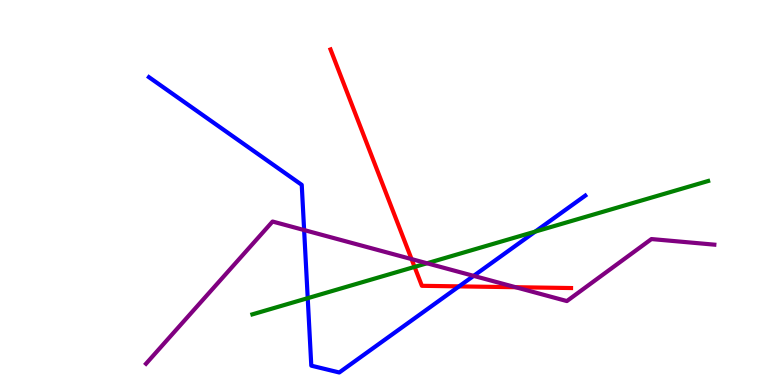[{'lines': ['blue', 'red'], 'intersections': [{'x': 5.92, 'y': 2.56}]}, {'lines': ['green', 'red'], 'intersections': [{'x': 5.35, 'y': 3.07}]}, {'lines': ['purple', 'red'], 'intersections': [{'x': 5.31, 'y': 3.27}, {'x': 6.65, 'y': 2.54}]}, {'lines': ['blue', 'green'], 'intersections': [{'x': 3.97, 'y': 2.26}, {'x': 6.91, 'y': 3.98}]}, {'lines': ['blue', 'purple'], 'intersections': [{'x': 3.92, 'y': 4.02}, {'x': 6.11, 'y': 2.83}]}, {'lines': ['green', 'purple'], 'intersections': [{'x': 5.51, 'y': 3.16}]}]